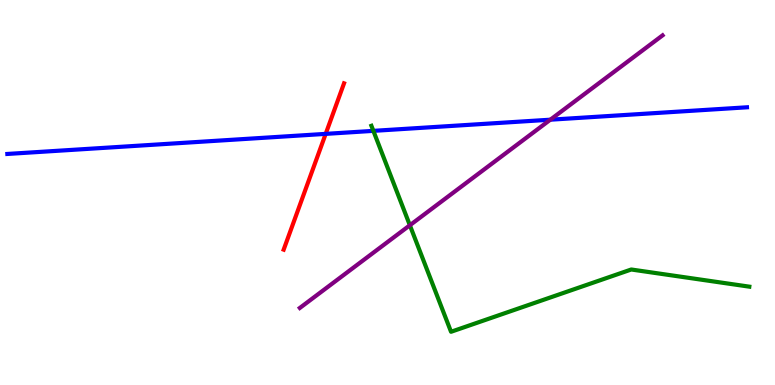[{'lines': ['blue', 'red'], 'intersections': [{'x': 4.2, 'y': 6.52}]}, {'lines': ['green', 'red'], 'intersections': []}, {'lines': ['purple', 'red'], 'intersections': []}, {'lines': ['blue', 'green'], 'intersections': [{'x': 4.82, 'y': 6.6}]}, {'lines': ['blue', 'purple'], 'intersections': [{'x': 7.1, 'y': 6.89}]}, {'lines': ['green', 'purple'], 'intersections': [{'x': 5.29, 'y': 4.15}]}]